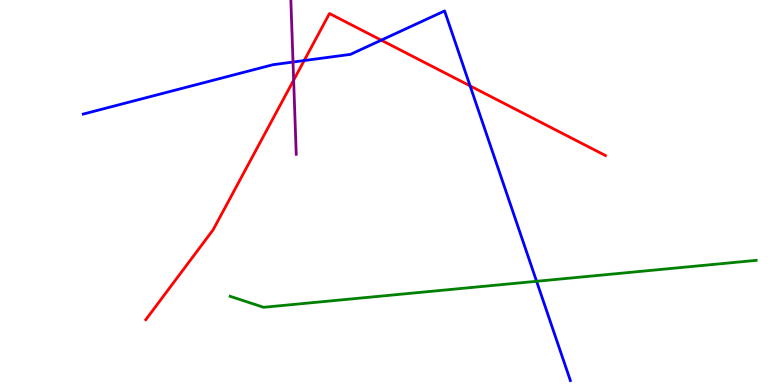[{'lines': ['blue', 'red'], 'intersections': [{'x': 3.92, 'y': 8.43}, {'x': 4.92, 'y': 8.96}, {'x': 6.07, 'y': 7.77}]}, {'lines': ['green', 'red'], 'intersections': []}, {'lines': ['purple', 'red'], 'intersections': [{'x': 3.79, 'y': 7.92}]}, {'lines': ['blue', 'green'], 'intersections': [{'x': 6.92, 'y': 2.69}]}, {'lines': ['blue', 'purple'], 'intersections': [{'x': 3.78, 'y': 8.39}]}, {'lines': ['green', 'purple'], 'intersections': []}]